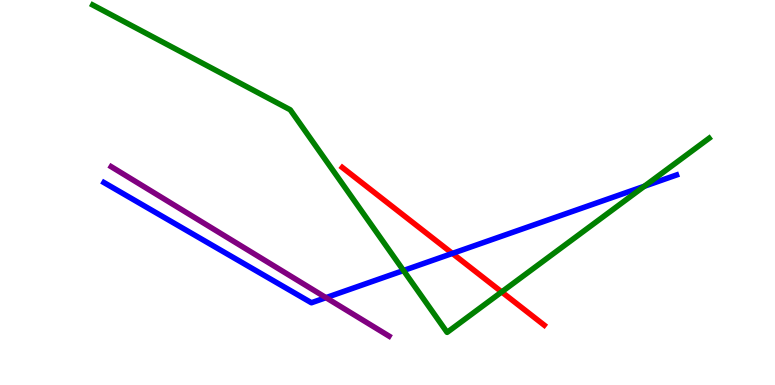[{'lines': ['blue', 'red'], 'intersections': [{'x': 5.84, 'y': 3.42}]}, {'lines': ['green', 'red'], 'intersections': [{'x': 6.47, 'y': 2.42}]}, {'lines': ['purple', 'red'], 'intersections': []}, {'lines': ['blue', 'green'], 'intersections': [{'x': 5.21, 'y': 2.97}, {'x': 8.31, 'y': 5.16}]}, {'lines': ['blue', 'purple'], 'intersections': [{'x': 4.21, 'y': 2.27}]}, {'lines': ['green', 'purple'], 'intersections': []}]